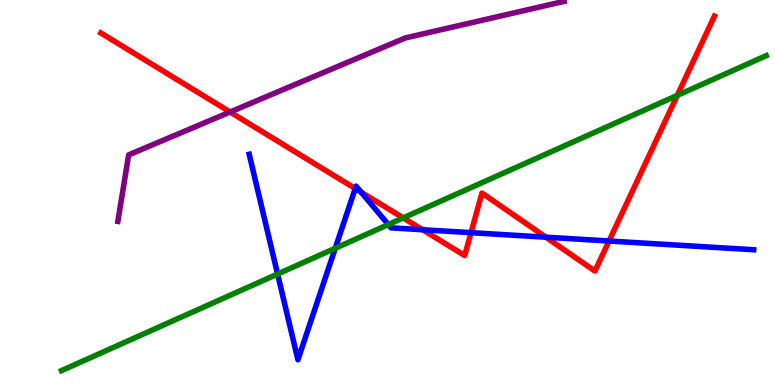[{'lines': ['blue', 'red'], 'intersections': [{'x': 4.58, 'y': 5.1}, {'x': 4.66, 'y': 5.01}, {'x': 5.45, 'y': 4.03}, {'x': 6.08, 'y': 3.96}, {'x': 7.04, 'y': 3.84}, {'x': 7.86, 'y': 3.74}]}, {'lines': ['green', 'red'], 'intersections': [{'x': 5.2, 'y': 4.34}, {'x': 8.74, 'y': 7.52}]}, {'lines': ['purple', 'red'], 'intersections': [{'x': 2.97, 'y': 7.09}]}, {'lines': ['blue', 'green'], 'intersections': [{'x': 3.58, 'y': 2.88}, {'x': 4.33, 'y': 3.55}, {'x': 5.01, 'y': 4.17}]}, {'lines': ['blue', 'purple'], 'intersections': []}, {'lines': ['green', 'purple'], 'intersections': []}]